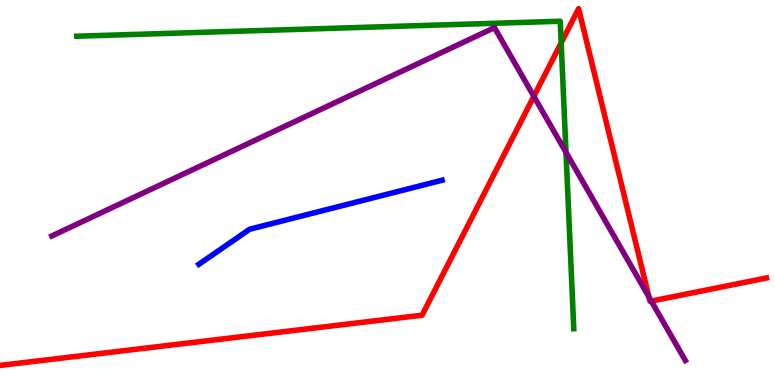[{'lines': ['blue', 'red'], 'intersections': []}, {'lines': ['green', 'red'], 'intersections': [{'x': 7.24, 'y': 8.89}]}, {'lines': ['purple', 'red'], 'intersections': [{'x': 6.89, 'y': 7.5}, {'x': 8.37, 'y': 2.29}, {'x': 8.4, 'y': 2.18}]}, {'lines': ['blue', 'green'], 'intersections': []}, {'lines': ['blue', 'purple'], 'intersections': []}, {'lines': ['green', 'purple'], 'intersections': [{'x': 7.3, 'y': 6.04}]}]